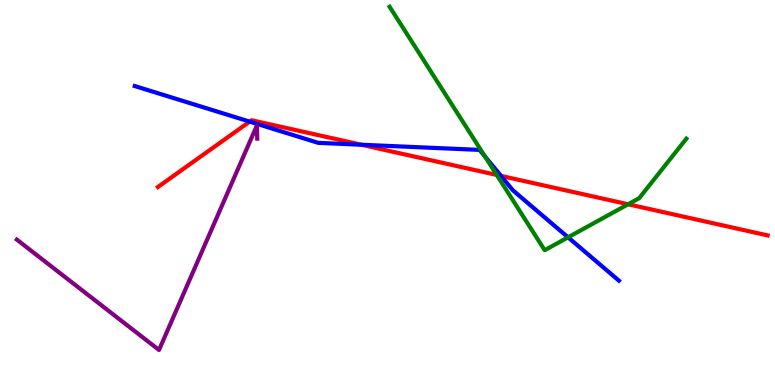[{'lines': ['blue', 'red'], 'intersections': [{'x': 3.22, 'y': 6.84}, {'x': 4.66, 'y': 6.24}, {'x': 6.46, 'y': 5.43}]}, {'lines': ['green', 'red'], 'intersections': [{'x': 6.41, 'y': 5.46}, {'x': 8.1, 'y': 4.69}]}, {'lines': ['purple', 'red'], 'intersections': []}, {'lines': ['blue', 'green'], 'intersections': [{'x': 6.26, 'y': 5.93}, {'x': 7.33, 'y': 3.84}]}, {'lines': ['blue', 'purple'], 'intersections': []}, {'lines': ['green', 'purple'], 'intersections': []}]